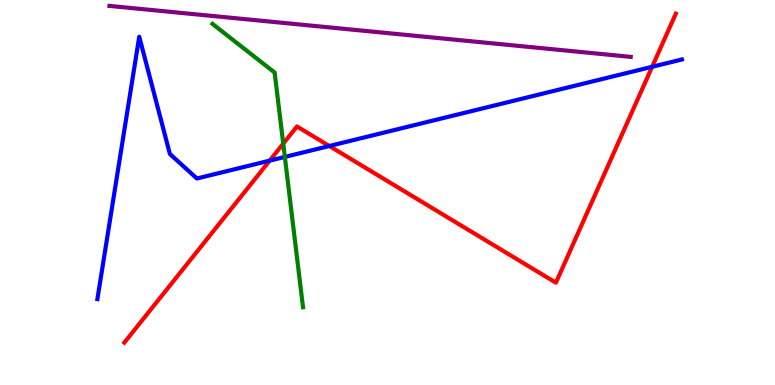[{'lines': ['blue', 'red'], 'intersections': [{'x': 3.48, 'y': 5.83}, {'x': 4.25, 'y': 6.21}, {'x': 8.41, 'y': 8.27}]}, {'lines': ['green', 'red'], 'intersections': [{'x': 3.65, 'y': 6.27}]}, {'lines': ['purple', 'red'], 'intersections': []}, {'lines': ['blue', 'green'], 'intersections': [{'x': 3.68, 'y': 5.92}]}, {'lines': ['blue', 'purple'], 'intersections': []}, {'lines': ['green', 'purple'], 'intersections': []}]